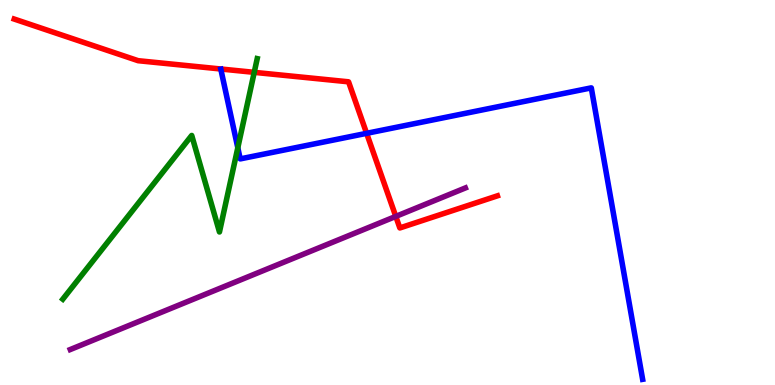[{'lines': ['blue', 'red'], 'intersections': [{'x': 4.73, 'y': 6.54}]}, {'lines': ['green', 'red'], 'intersections': [{'x': 3.28, 'y': 8.12}]}, {'lines': ['purple', 'red'], 'intersections': [{'x': 5.11, 'y': 4.38}]}, {'lines': ['blue', 'green'], 'intersections': [{'x': 3.07, 'y': 6.16}]}, {'lines': ['blue', 'purple'], 'intersections': []}, {'lines': ['green', 'purple'], 'intersections': []}]